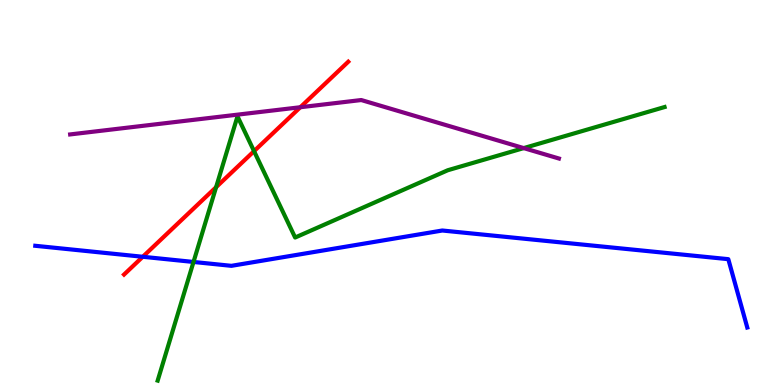[{'lines': ['blue', 'red'], 'intersections': [{'x': 1.84, 'y': 3.33}]}, {'lines': ['green', 'red'], 'intersections': [{'x': 2.79, 'y': 5.14}, {'x': 3.28, 'y': 6.07}]}, {'lines': ['purple', 'red'], 'intersections': [{'x': 3.88, 'y': 7.21}]}, {'lines': ['blue', 'green'], 'intersections': [{'x': 2.5, 'y': 3.2}]}, {'lines': ['blue', 'purple'], 'intersections': []}, {'lines': ['green', 'purple'], 'intersections': [{'x': 6.76, 'y': 6.15}]}]